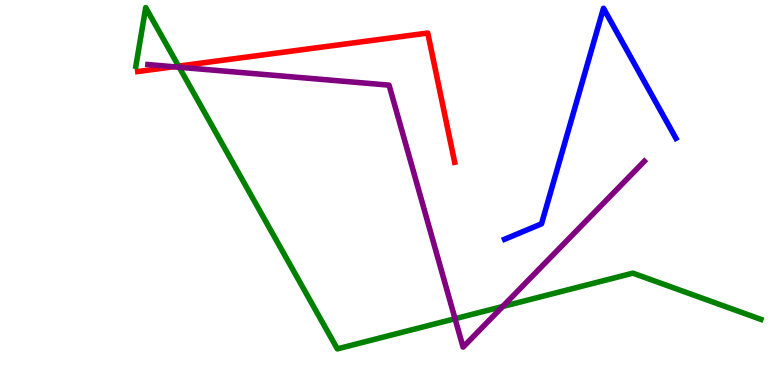[{'lines': ['blue', 'red'], 'intersections': []}, {'lines': ['green', 'red'], 'intersections': [{'x': 2.3, 'y': 8.28}]}, {'lines': ['purple', 'red'], 'intersections': [{'x': 2.24, 'y': 8.27}]}, {'lines': ['blue', 'green'], 'intersections': []}, {'lines': ['blue', 'purple'], 'intersections': []}, {'lines': ['green', 'purple'], 'intersections': [{'x': 2.31, 'y': 8.25}, {'x': 5.87, 'y': 1.72}, {'x': 6.49, 'y': 2.04}]}]